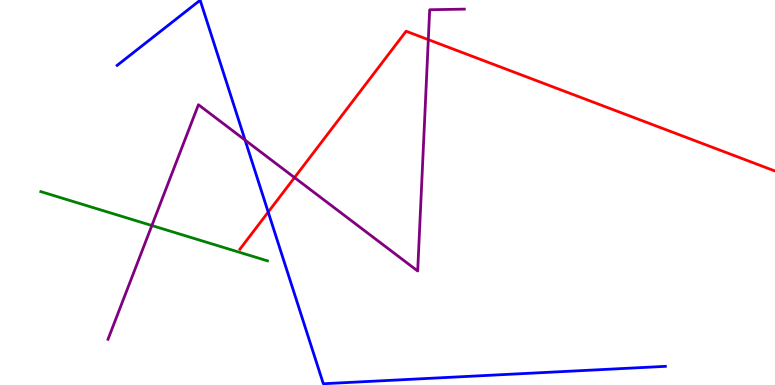[{'lines': ['blue', 'red'], 'intersections': [{'x': 3.46, 'y': 4.49}]}, {'lines': ['green', 'red'], 'intersections': []}, {'lines': ['purple', 'red'], 'intersections': [{'x': 3.8, 'y': 5.39}, {'x': 5.53, 'y': 8.97}]}, {'lines': ['blue', 'green'], 'intersections': []}, {'lines': ['blue', 'purple'], 'intersections': [{'x': 3.16, 'y': 6.36}]}, {'lines': ['green', 'purple'], 'intersections': [{'x': 1.96, 'y': 4.14}]}]